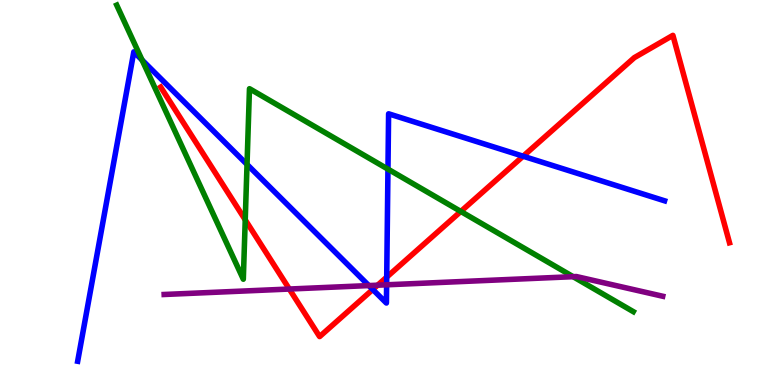[{'lines': ['blue', 'red'], 'intersections': [{'x': 4.81, 'y': 2.48}, {'x': 4.99, 'y': 2.8}, {'x': 6.75, 'y': 5.94}]}, {'lines': ['green', 'red'], 'intersections': [{'x': 3.16, 'y': 4.29}, {'x': 5.95, 'y': 4.51}]}, {'lines': ['purple', 'red'], 'intersections': [{'x': 3.73, 'y': 2.49}, {'x': 4.87, 'y': 2.59}]}, {'lines': ['blue', 'green'], 'intersections': [{'x': 1.83, 'y': 8.44}, {'x': 3.19, 'y': 5.73}, {'x': 5.01, 'y': 5.61}]}, {'lines': ['blue', 'purple'], 'intersections': [{'x': 4.76, 'y': 2.58}, {'x': 4.99, 'y': 2.6}]}, {'lines': ['green', 'purple'], 'intersections': [{'x': 7.4, 'y': 2.81}]}]